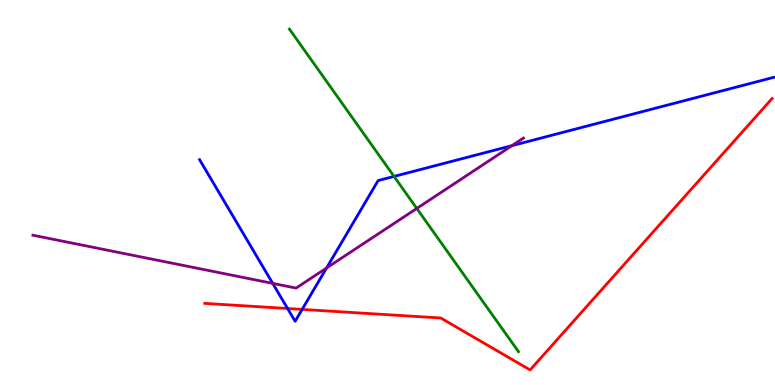[{'lines': ['blue', 'red'], 'intersections': [{'x': 3.71, 'y': 1.99}, {'x': 3.9, 'y': 1.96}]}, {'lines': ['green', 'red'], 'intersections': []}, {'lines': ['purple', 'red'], 'intersections': []}, {'lines': ['blue', 'green'], 'intersections': [{'x': 5.08, 'y': 5.42}]}, {'lines': ['blue', 'purple'], 'intersections': [{'x': 3.52, 'y': 2.64}, {'x': 4.21, 'y': 3.04}, {'x': 6.61, 'y': 6.22}]}, {'lines': ['green', 'purple'], 'intersections': [{'x': 5.38, 'y': 4.59}]}]